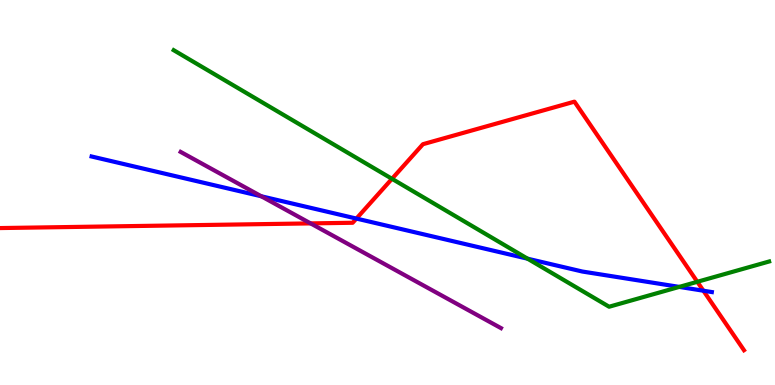[{'lines': ['blue', 'red'], 'intersections': [{'x': 4.6, 'y': 4.32}, {'x': 9.08, 'y': 2.45}]}, {'lines': ['green', 'red'], 'intersections': [{'x': 5.06, 'y': 5.36}, {'x': 9.0, 'y': 2.68}]}, {'lines': ['purple', 'red'], 'intersections': [{'x': 4.01, 'y': 4.2}]}, {'lines': ['blue', 'green'], 'intersections': [{'x': 6.81, 'y': 3.28}, {'x': 8.76, 'y': 2.55}]}, {'lines': ['blue', 'purple'], 'intersections': [{'x': 3.37, 'y': 4.9}]}, {'lines': ['green', 'purple'], 'intersections': []}]